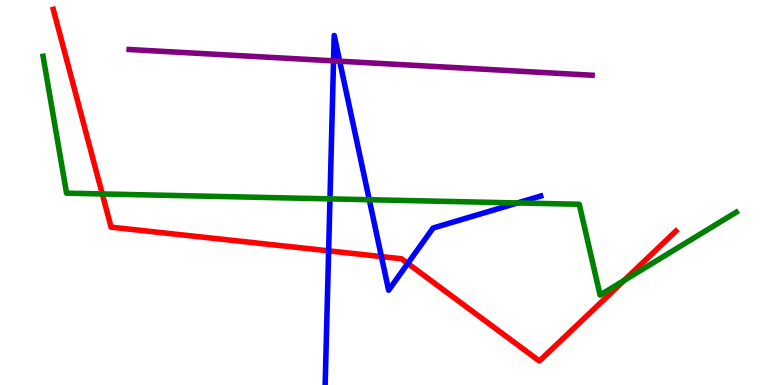[{'lines': ['blue', 'red'], 'intersections': [{'x': 4.24, 'y': 3.48}, {'x': 4.92, 'y': 3.34}, {'x': 5.26, 'y': 3.16}]}, {'lines': ['green', 'red'], 'intersections': [{'x': 1.32, 'y': 4.96}, {'x': 8.05, 'y': 2.71}]}, {'lines': ['purple', 'red'], 'intersections': []}, {'lines': ['blue', 'green'], 'intersections': [{'x': 4.26, 'y': 4.83}, {'x': 4.76, 'y': 4.81}, {'x': 6.68, 'y': 4.73}]}, {'lines': ['blue', 'purple'], 'intersections': [{'x': 4.3, 'y': 8.42}, {'x': 4.38, 'y': 8.41}]}, {'lines': ['green', 'purple'], 'intersections': []}]